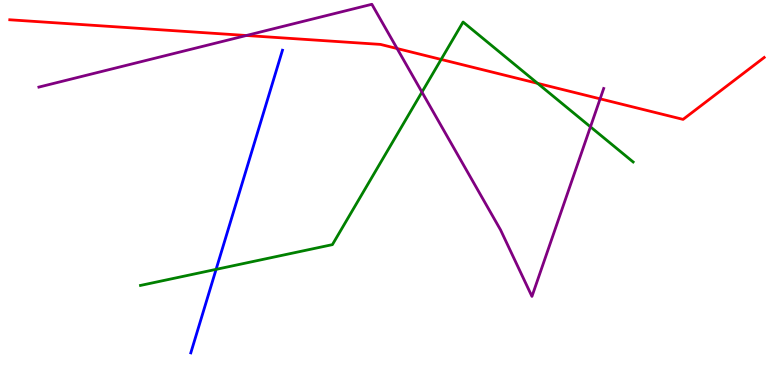[{'lines': ['blue', 'red'], 'intersections': []}, {'lines': ['green', 'red'], 'intersections': [{'x': 5.69, 'y': 8.46}, {'x': 6.94, 'y': 7.84}]}, {'lines': ['purple', 'red'], 'intersections': [{'x': 3.18, 'y': 9.08}, {'x': 5.12, 'y': 8.74}, {'x': 7.74, 'y': 7.43}]}, {'lines': ['blue', 'green'], 'intersections': [{'x': 2.79, 'y': 3.0}]}, {'lines': ['blue', 'purple'], 'intersections': []}, {'lines': ['green', 'purple'], 'intersections': [{'x': 5.44, 'y': 7.61}, {'x': 7.62, 'y': 6.71}]}]